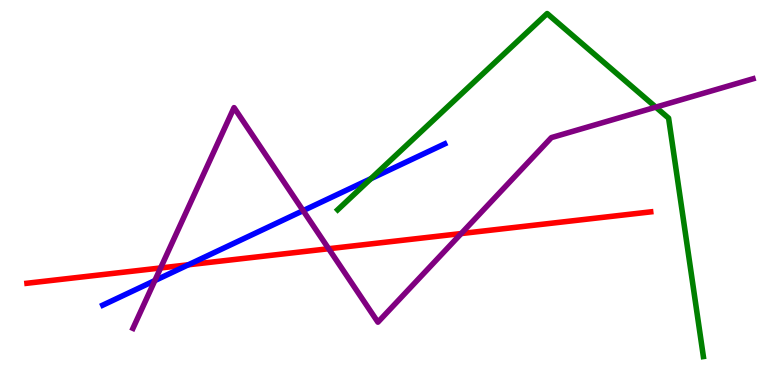[{'lines': ['blue', 'red'], 'intersections': [{'x': 2.43, 'y': 3.12}]}, {'lines': ['green', 'red'], 'intersections': []}, {'lines': ['purple', 'red'], 'intersections': [{'x': 2.07, 'y': 3.04}, {'x': 4.24, 'y': 3.54}, {'x': 5.95, 'y': 3.93}]}, {'lines': ['blue', 'green'], 'intersections': [{'x': 4.79, 'y': 5.36}]}, {'lines': ['blue', 'purple'], 'intersections': [{'x': 2.0, 'y': 2.71}, {'x': 3.91, 'y': 4.53}]}, {'lines': ['green', 'purple'], 'intersections': [{'x': 8.46, 'y': 7.22}]}]